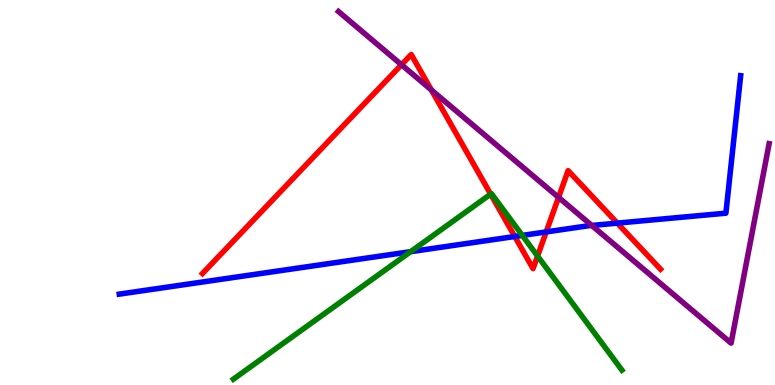[{'lines': ['blue', 'red'], 'intersections': [{'x': 6.64, 'y': 3.86}, {'x': 7.05, 'y': 3.98}, {'x': 7.97, 'y': 4.2}]}, {'lines': ['green', 'red'], 'intersections': [{'x': 6.33, 'y': 4.96}, {'x': 6.94, 'y': 3.35}]}, {'lines': ['purple', 'red'], 'intersections': [{'x': 5.18, 'y': 8.32}, {'x': 5.57, 'y': 7.66}, {'x': 7.21, 'y': 4.87}]}, {'lines': ['blue', 'green'], 'intersections': [{'x': 5.3, 'y': 3.46}, {'x': 6.74, 'y': 3.89}]}, {'lines': ['blue', 'purple'], 'intersections': [{'x': 7.64, 'y': 4.14}]}, {'lines': ['green', 'purple'], 'intersections': []}]